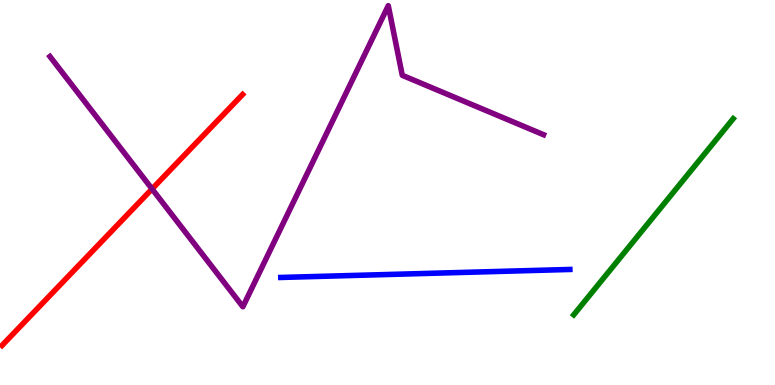[{'lines': ['blue', 'red'], 'intersections': []}, {'lines': ['green', 'red'], 'intersections': []}, {'lines': ['purple', 'red'], 'intersections': [{'x': 1.96, 'y': 5.09}]}, {'lines': ['blue', 'green'], 'intersections': []}, {'lines': ['blue', 'purple'], 'intersections': []}, {'lines': ['green', 'purple'], 'intersections': []}]